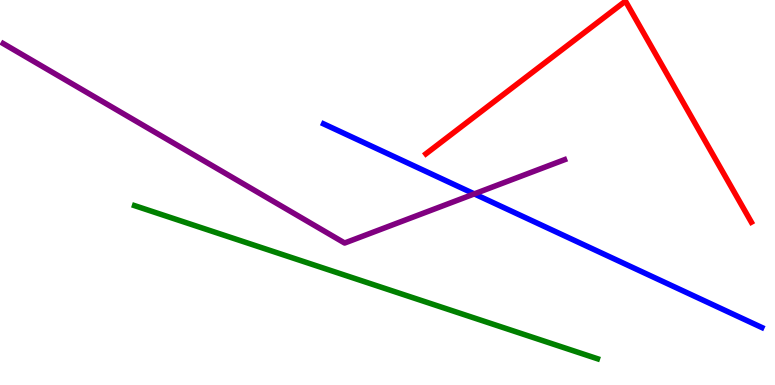[{'lines': ['blue', 'red'], 'intersections': []}, {'lines': ['green', 'red'], 'intersections': []}, {'lines': ['purple', 'red'], 'intersections': []}, {'lines': ['blue', 'green'], 'intersections': []}, {'lines': ['blue', 'purple'], 'intersections': [{'x': 6.12, 'y': 4.96}]}, {'lines': ['green', 'purple'], 'intersections': []}]